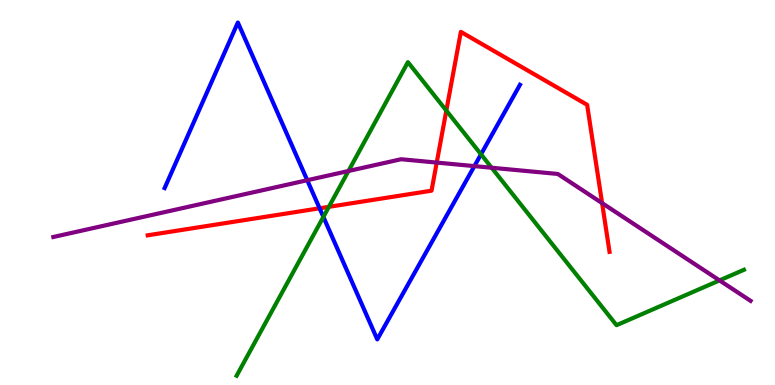[{'lines': ['blue', 'red'], 'intersections': [{'x': 4.12, 'y': 4.59}]}, {'lines': ['green', 'red'], 'intersections': [{'x': 4.24, 'y': 4.63}, {'x': 5.76, 'y': 7.13}]}, {'lines': ['purple', 'red'], 'intersections': [{'x': 5.64, 'y': 5.78}, {'x': 7.77, 'y': 4.72}]}, {'lines': ['blue', 'green'], 'intersections': [{'x': 4.17, 'y': 4.37}, {'x': 6.21, 'y': 5.99}]}, {'lines': ['blue', 'purple'], 'intersections': [{'x': 3.96, 'y': 5.32}, {'x': 6.12, 'y': 5.69}]}, {'lines': ['green', 'purple'], 'intersections': [{'x': 4.5, 'y': 5.56}, {'x': 6.34, 'y': 5.64}, {'x': 9.28, 'y': 2.72}]}]